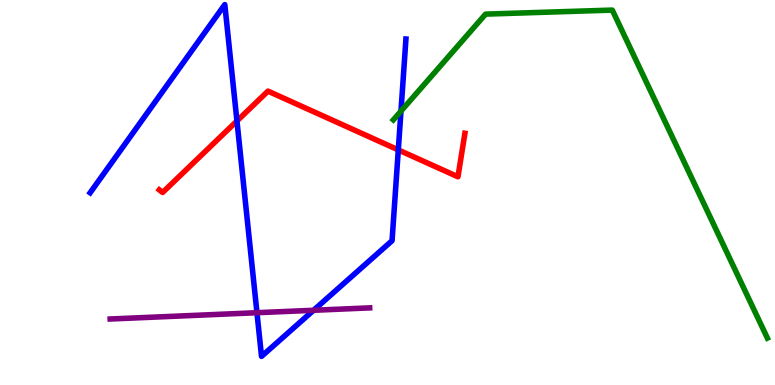[{'lines': ['blue', 'red'], 'intersections': [{'x': 3.06, 'y': 6.86}, {'x': 5.14, 'y': 6.11}]}, {'lines': ['green', 'red'], 'intersections': []}, {'lines': ['purple', 'red'], 'intersections': []}, {'lines': ['blue', 'green'], 'intersections': [{'x': 5.17, 'y': 7.11}]}, {'lines': ['blue', 'purple'], 'intersections': [{'x': 3.32, 'y': 1.88}, {'x': 4.05, 'y': 1.94}]}, {'lines': ['green', 'purple'], 'intersections': []}]